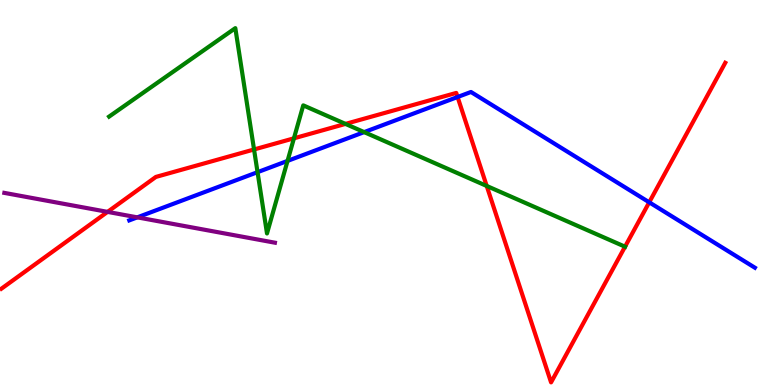[{'lines': ['blue', 'red'], 'intersections': [{'x': 5.9, 'y': 7.48}, {'x': 8.38, 'y': 4.75}]}, {'lines': ['green', 'red'], 'intersections': [{'x': 3.28, 'y': 6.12}, {'x': 3.79, 'y': 6.41}, {'x': 4.46, 'y': 6.78}, {'x': 6.28, 'y': 5.17}, {'x': 8.06, 'y': 3.59}]}, {'lines': ['purple', 'red'], 'intersections': [{'x': 1.39, 'y': 4.5}]}, {'lines': ['blue', 'green'], 'intersections': [{'x': 3.32, 'y': 5.53}, {'x': 3.71, 'y': 5.82}, {'x': 4.7, 'y': 6.57}]}, {'lines': ['blue', 'purple'], 'intersections': [{'x': 1.77, 'y': 4.35}]}, {'lines': ['green', 'purple'], 'intersections': []}]